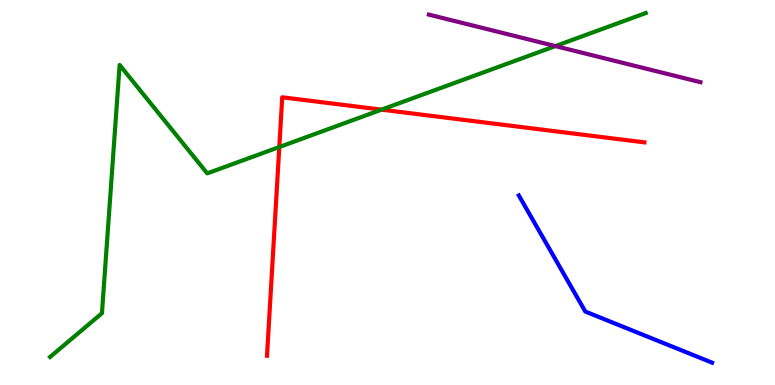[{'lines': ['blue', 'red'], 'intersections': []}, {'lines': ['green', 'red'], 'intersections': [{'x': 3.6, 'y': 6.18}, {'x': 4.92, 'y': 7.15}]}, {'lines': ['purple', 'red'], 'intersections': []}, {'lines': ['blue', 'green'], 'intersections': []}, {'lines': ['blue', 'purple'], 'intersections': []}, {'lines': ['green', 'purple'], 'intersections': [{'x': 7.17, 'y': 8.8}]}]